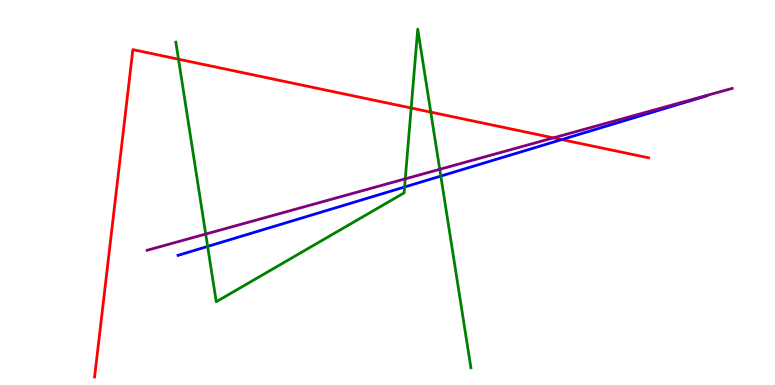[{'lines': ['blue', 'red'], 'intersections': [{'x': 7.25, 'y': 6.37}]}, {'lines': ['green', 'red'], 'intersections': [{'x': 2.3, 'y': 8.46}, {'x': 5.31, 'y': 7.19}, {'x': 5.56, 'y': 7.09}]}, {'lines': ['purple', 'red'], 'intersections': [{'x': 7.14, 'y': 6.42}]}, {'lines': ['blue', 'green'], 'intersections': [{'x': 2.68, 'y': 3.6}, {'x': 5.22, 'y': 5.14}, {'x': 5.69, 'y': 5.43}]}, {'lines': ['blue', 'purple'], 'intersections': []}, {'lines': ['green', 'purple'], 'intersections': [{'x': 2.65, 'y': 3.92}, {'x': 5.23, 'y': 5.35}, {'x': 5.67, 'y': 5.6}]}]